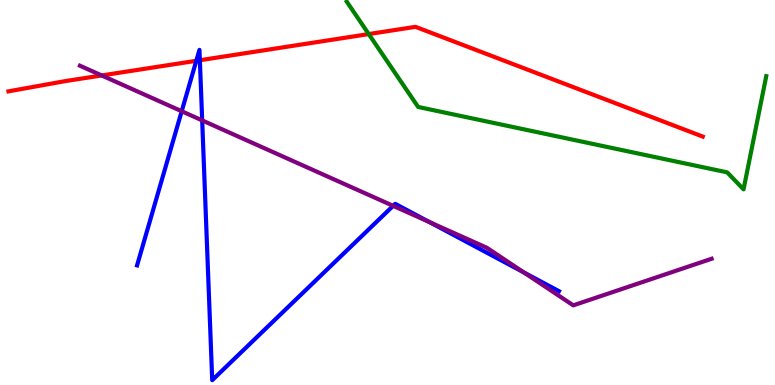[{'lines': ['blue', 'red'], 'intersections': [{'x': 2.53, 'y': 8.42}, {'x': 2.58, 'y': 8.44}]}, {'lines': ['green', 'red'], 'intersections': [{'x': 4.76, 'y': 9.11}]}, {'lines': ['purple', 'red'], 'intersections': [{'x': 1.31, 'y': 8.04}]}, {'lines': ['blue', 'green'], 'intersections': []}, {'lines': ['blue', 'purple'], 'intersections': [{'x': 2.34, 'y': 7.11}, {'x': 2.61, 'y': 6.87}, {'x': 5.07, 'y': 4.65}, {'x': 5.54, 'y': 4.23}, {'x': 6.76, 'y': 2.92}]}, {'lines': ['green', 'purple'], 'intersections': []}]